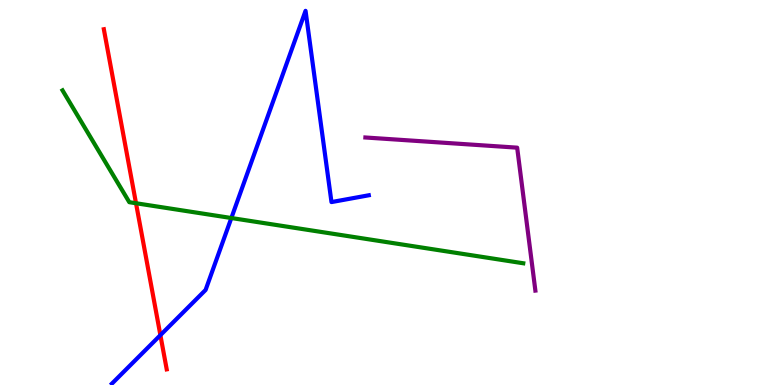[{'lines': ['blue', 'red'], 'intersections': [{'x': 2.07, 'y': 1.29}]}, {'lines': ['green', 'red'], 'intersections': [{'x': 1.75, 'y': 4.72}]}, {'lines': ['purple', 'red'], 'intersections': []}, {'lines': ['blue', 'green'], 'intersections': [{'x': 2.99, 'y': 4.34}]}, {'lines': ['blue', 'purple'], 'intersections': []}, {'lines': ['green', 'purple'], 'intersections': []}]